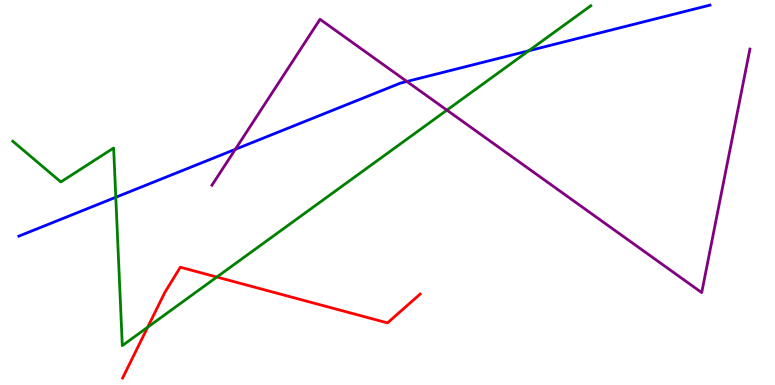[{'lines': ['blue', 'red'], 'intersections': []}, {'lines': ['green', 'red'], 'intersections': [{'x': 1.91, 'y': 1.5}, {'x': 2.8, 'y': 2.8}]}, {'lines': ['purple', 'red'], 'intersections': []}, {'lines': ['blue', 'green'], 'intersections': [{'x': 1.49, 'y': 4.88}, {'x': 6.82, 'y': 8.68}]}, {'lines': ['blue', 'purple'], 'intersections': [{'x': 3.04, 'y': 6.12}, {'x': 5.25, 'y': 7.88}]}, {'lines': ['green', 'purple'], 'intersections': [{'x': 5.77, 'y': 7.14}]}]